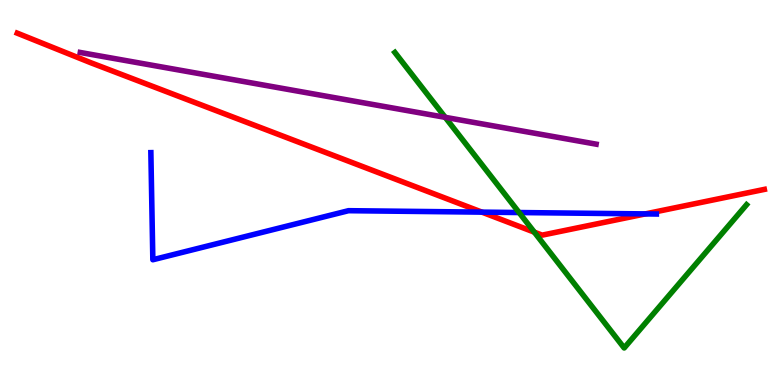[{'lines': ['blue', 'red'], 'intersections': [{'x': 6.22, 'y': 4.49}, {'x': 8.33, 'y': 4.44}]}, {'lines': ['green', 'red'], 'intersections': [{'x': 6.89, 'y': 3.97}]}, {'lines': ['purple', 'red'], 'intersections': []}, {'lines': ['blue', 'green'], 'intersections': [{'x': 6.7, 'y': 4.48}]}, {'lines': ['blue', 'purple'], 'intersections': []}, {'lines': ['green', 'purple'], 'intersections': [{'x': 5.74, 'y': 6.95}]}]